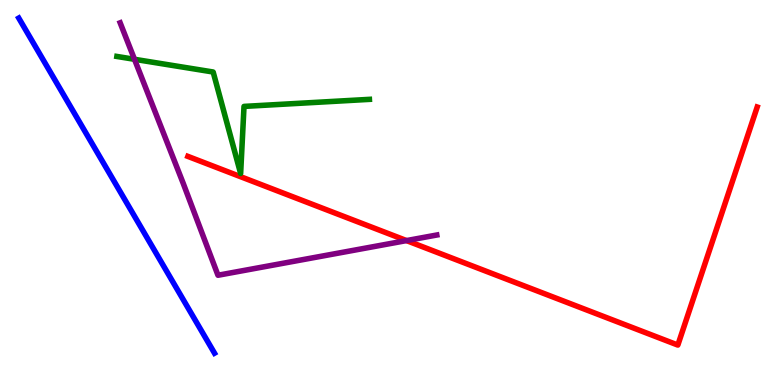[{'lines': ['blue', 'red'], 'intersections': []}, {'lines': ['green', 'red'], 'intersections': []}, {'lines': ['purple', 'red'], 'intersections': [{'x': 5.25, 'y': 3.75}]}, {'lines': ['blue', 'green'], 'intersections': []}, {'lines': ['blue', 'purple'], 'intersections': []}, {'lines': ['green', 'purple'], 'intersections': [{'x': 1.74, 'y': 8.46}]}]